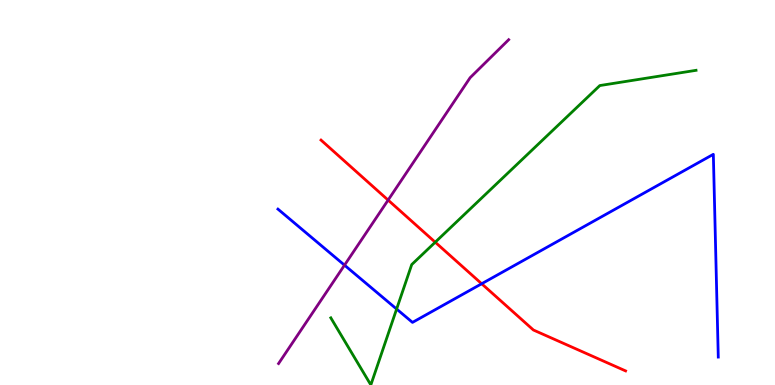[{'lines': ['blue', 'red'], 'intersections': [{'x': 6.22, 'y': 2.63}]}, {'lines': ['green', 'red'], 'intersections': [{'x': 5.62, 'y': 3.71}]}, {'lines': ['purple', 'red'], 'intersections': [{'x': 5.01, 'y': 4.8}]}, {'lines': ['blue', 'green'], 'intersections': [{'x': 5.12, 'y': 1.97}]}, {'lines': ['blue', 'purple'], 'intersections': [{'x': 4.45, 'y': 3.11}]}, {'lines': ['green', 'purple'], 'intersections': []}]